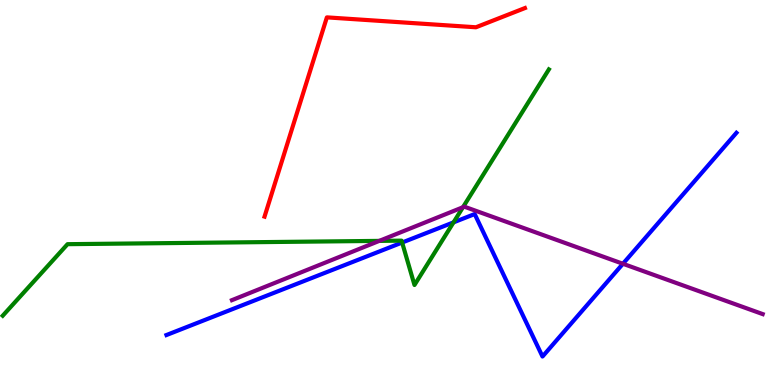[{'lines': ['blue', 'red'], 'intersections': []}, {'lines': ['green', 'red'], 'intersections': []}, {'lines': ['purple', 'red'], 'intersections': []}, {'lines': ['blue', 'green'], 'intersections': [{'x': 5.19, 'y': 3.7}, {'x': 5.85, 'y': 4.22}]}, {'lines': ['blue', 'purple'], 'intersections': [{'x': 8.04, 'y': 3.15}]}, {'lines': ['green', 'purple'], 'intersections': [{'x': 4.89, 'y': 3.74}, {'x': 5.97, 'y': 4.62}]}]